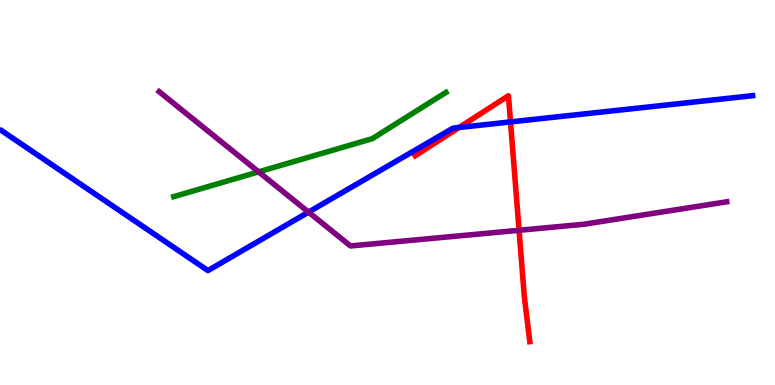[{'lines': ['blue', 'red'], 'intersections': [{'x': 5.92, 'y': 6.69}, {'x': 6.59, 'y': 6.83}]}, {'lines': ['green', 'red'], 'intersections': []}, {'lines': ['purple', 'red'], 'intersections': [{'x': 6.7, 'y': 4.02}]}, {'lines': ['blue', 'green'], 'intersections': []}, {'lines': ['blue', 'purple'], 'intersections': [{'x': 3.98, 'y': 4.49}]}, {'lines': ['green', 'purple'], 'intersections': [{'x': 3.34, 'y': 5.54}]}]